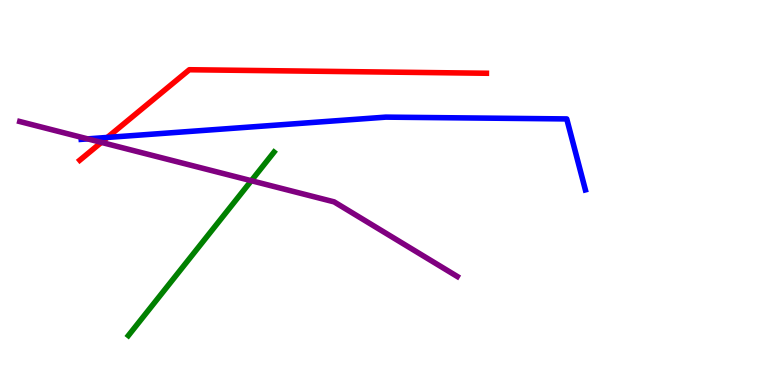[{'lines': ['blue', 'red'], 'intersections': [{'x': 1.39, 'y': 6.43}]}, {'lines': ['green', 'red'], 'intersections': []}, {'lines': ['purple', 'red'], 'intersections': [{'x': 1.31, 'y': 6.3}]}, {'lines': ['blue', 'green'], 'intersections': []}, {'lines': ['blue', 'purple'], 'intersections': [{'x': 1.13, 'y': 6.39}]}, {'lines': ['green', 'purple'], 'intersections': [{'x': 3.24, 'y': 5.31}]}]